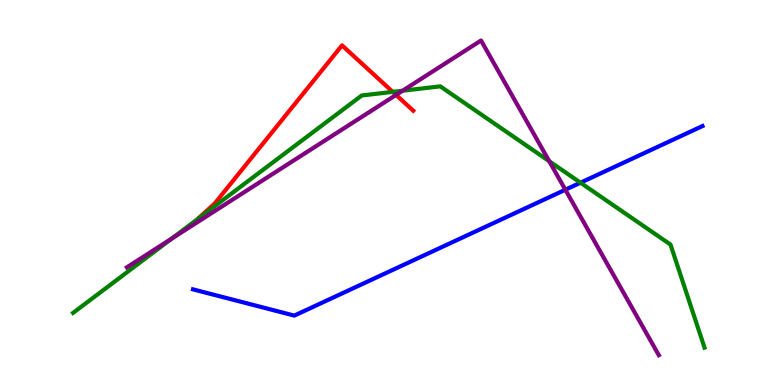[{'lines': ['blue', 'red'], 'intersections': []}, {'lines': ['green', 'red'], 'intersections': [{'x': 5.07, 'y': 7.61}]}, {'lines': ['purple', 'red'], 'intersections': [{'x': 5.11, 'y': 7.53}]}, {'lines': ['blue', 'green'], 'intersections': [{'x': 7.49, 'y': 5.25}]}, {'lines': ['blue', 'purple'], 'intersections': [{'x': 7.29, 'y': 5.07}]}, {'lines': ['green', 'purple'], 'intersections': [{'x': 2.21, 'y': 3.8}, {'x': 5.2, 'y': 7.64}, {'x': 7.09, 'y': 5.81}]}]